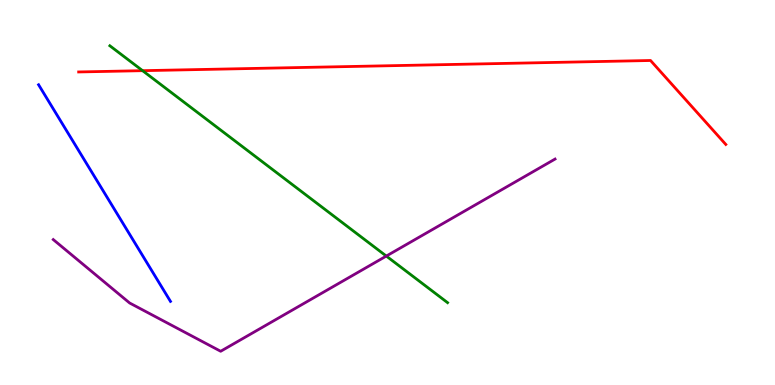[{'lines': ['blue', 'red'], 'intersections': []}, {'lines': ['green', 'red'], 'intersections': [{'x': 1.84, 'y': 8.16}]}, {'lines': ['purple', 'red'], 'intersections': []}, {'lines': ['blue', 'green'], 'intersections': []}, {'lines': ['blue', 'purple'], 'intersections': []}, {'lines': ['green', 'purple'], 'intersections': [{'x': 4.98, 'y': 3.35}]}]